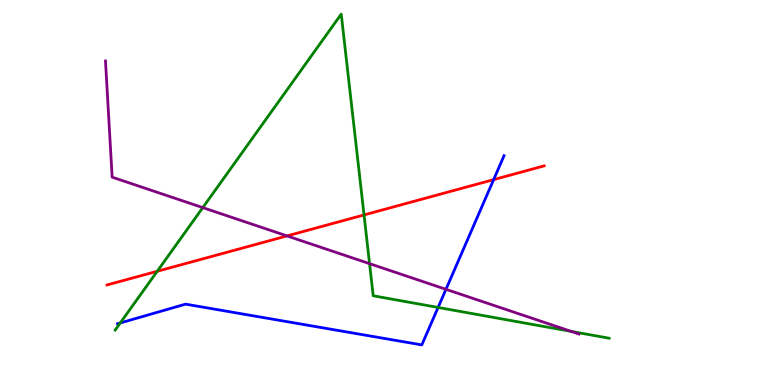[{'lines': ['blue', 'red'], 'intersections': [{'x': 6.37, 'y': 5.33}]}, {'lines': ['green', 'red'], 'intersections': [{'x': 2.03, 'y': 2.95}, {'x': 4.7, 'y': 4.42}]}, {'lines': ['purple', 'red'], 'intersections': [{'x': 3.7, 'y': 3.87}]}, {'lines': ['blue', 'green'], 'intersections': [{'x': 1.55, 'y': 1.61}, {'x': 5.65, 'y': 2.01}]}, {'lines': ['blue', 'purple'], 'intersections': [{'x': 5.75, 'y': 2.49}]}, {'lines': ['green', 'purple'], 'intersections': [{'x': 2.62, 'y': 4.61}, {'x': 4.77, 'y': 3.15}, {'x': 7.37, 'y': 1.39}]}]